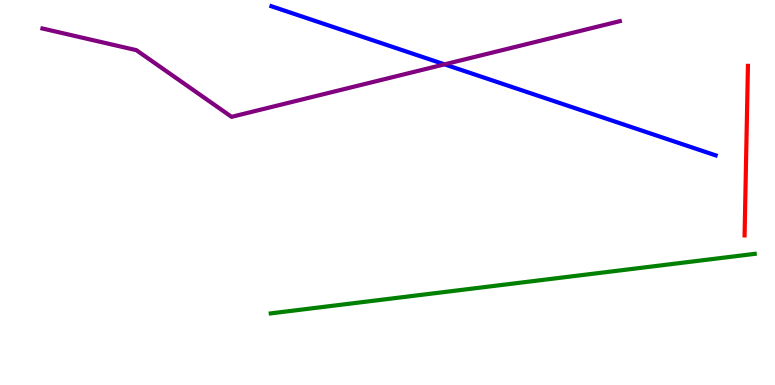[{'lines': ['blue', 'red'], 'intersections': []}, {'lines': ['green', 'red'], 'intersections': []}, {'lines': ['purple', 'red'], 'intersections': []}, {'lines': ['blue', 'green'], 'intersections': []}, {'lines': ['blue', 'purple'], 'intersections': [{'x': 5.74, 'y': 8.33}]}, {'lines': ['green', 'purple'], 'intersections': []}]